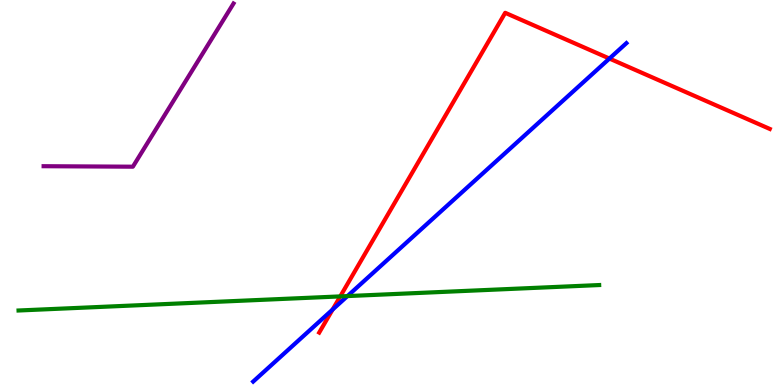[{'lines': ['blue', 'red'], 'intersections': [{'x': 4.29, 'y': 1.96}, {'x': 7.86, 'y': 8.48}]}, {'lines': ['green', 'red'], 'intersections': [{'x': 4.39, 'y': 2.3}]}, {'lines': ['purple', 'red'], 'intersections': []}, {'lines': ['blue', 'green'], 'intersections': [{'x': 4.48, 'y': 2.31}]}, {'lines': ['blue', 'purple'], 'intersections': []}, {'lines': ['green', 'purple'], 'intersections': []}]